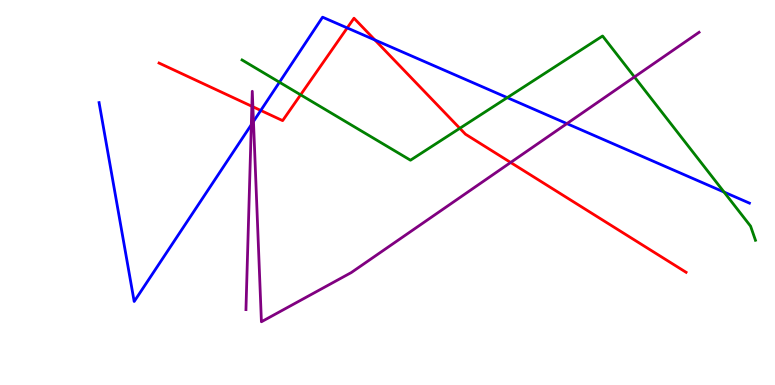[{'lines': ['blue', 'red'], 'intersections': [{'x': 3.36, 'y': 7.13}, {'x': 4.48, 'y': 9.27}, {'x': 4.84, 'y': 8.96}]}, {'lines': ['green', 'red'], 'intersections': [{'x': 3.88, 'y': 7.54}, {'x': 5.93, 'y': 6.67}]}, {'lines': ['purple', 'red'], 'intersections': [{'x': 3.25, 'y': 7.24}, {'x': 3.26, 'y': 7.23}, {'x': 6.59, 'y': 5.78}]}, {'lines': ['blue', 'green'], 'intersections': [{'x': 3.61, 'y': 7.86}, {'x': 6.55, 'y': 7.46}, {'x': 9.34, 'y': 5.01}]}, {'lines': ['blue', 'purple'], 'intersections': [{'x': 3.24, 'y': 6.76}, {'x': 3.27, 'y': 6.85}, {'x': 7.31, 'y': 6.79}]}, {'lines': ['green', 'purple'], 'intersections': [{'x': 8.19, 'y': 8.0}]}]